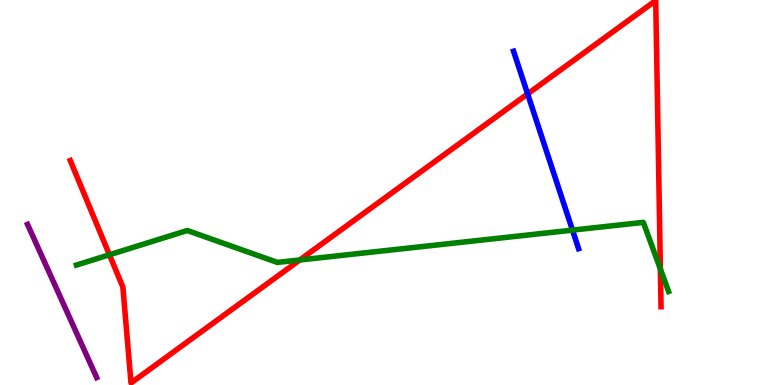[{'lines': ['blue', 'red'], 'intersections': [{'x': 6.81, 'y': 7.56}]}, {'lines': ['green', 'red'], 'intersections': [{'x': 1.41, 'y': 3.38}, {'x': 3.87, 'y': 3.25}, {'x': 8.52, 'y': 3.01}]}, {'lines': ['purple', 'red'], 'intersections': []}, {'lines': ['blue', 'green'], 'intersections': [{'x': 7.39, 'y': 4.02}]}, {'lines': ['blue', 'purple'], 'intersections': []}, {'lines': ['green', 'purple'], 'intersections': []}]